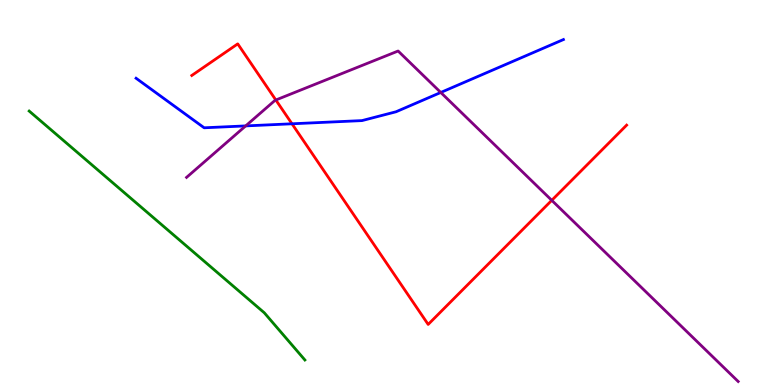[{'lines': ['blue', 'red'], 'intersections': [{'x': 3.77, 'y': 6.78}]}, {'lines': ['green', 'red'], 'intersections': []}, {'lines': ['purple', 'red'], 'intersections': [{'x': 3.56, 'y': 7.4}, {'x': 7.12, 'y': 4.8}]}, {'lines': ['blue', 'green'], 'intersections': []}, {'lines': ['blue', 'purple'], 'intersections': [{'x': 3.17, 'y': 6.73}, {'x': 5.69, 'y': 7.6}]}, {'lines': ['green', 'purple'], 'intersections': []}]